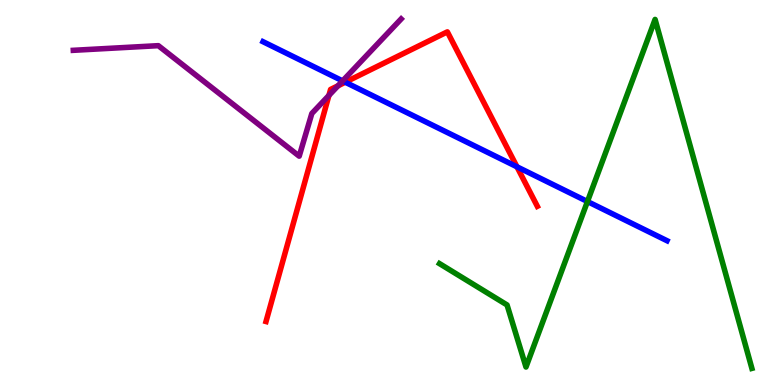[{'lines': ['blue', 'red'], 'intersections': [{'x': 4.45, 'y': 7.86}, {'x': 6.67, 'y': 5.67}]}, {'lines': ['green', 'red'], 'intersections': []}, {'lines': ['purple', 'red'], 'intersections': [{'x': 4.24, 'y': 7.52}, {'x': 4.36, 'y': 7.77}]}, {'lines': ['blue', 'green'], 'intersections': [{'x': 7.58, 'y': 4.77}]}, {'lines': ['blue', 'purple'], 'intersections': [{'x': 4.42, 'y': 7.9}]}, {'lines': ['green', 'purple'], 'intersections': []}]